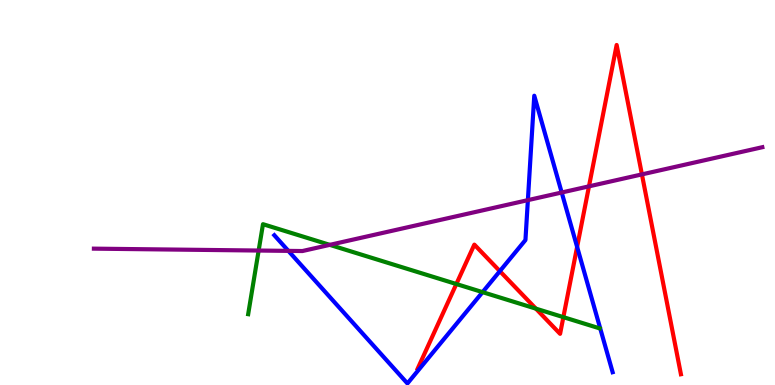[{'lines': ['blue', 'red'], 'intersections': [{'x': 6.45, 'y': 2.96}, {'x': 7.45, 'y': 3.59}]}, {'lines': ['green', 'red'], 'intersections': [{'x': 5.89, 'y': 2.62}, {'x': 6.91, 'y': 1.98}, {'x': 7.27, 'y': 1.76}]}, {'lines': ['purple', 'red'], 'intersections': [{'x': 7.6, 'y': 5.16}, {'x': 8.28, 'y': 5.47}]}, {'lines': ['blue', 'green'], 'intersections': [{'x': 6.23, 'y': 2.41}]}, {'lines': ['blue', 'purple'], 'intersections': [{'x': 3.72, 'y': 3.48}, {'x': 6.81, 'y': 4.8}, {'x': 7.25, 'y': 5.0}]}, {'lines': ['green', 'purple'], 'intersections': [{'x': 3.34, 'y': 3.49}, {'x': 4.26, 'y': 3.64}]}]